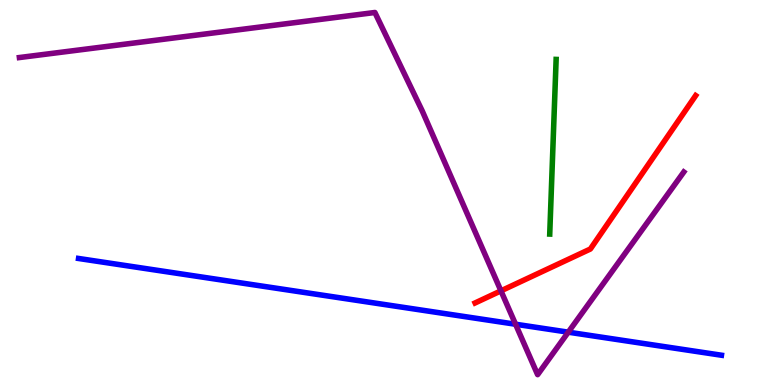[{'lines': ['blue', 'red'], 'intersections': []}, {'lines': ['green', 'red'], 'intersections': []}, {'lines': ['purple', 'red'], 'intersections': [{'x': 6.46, 'y': 2.45}]}, {'lines': ['blue', 'green'], 'intersections': []}, {'lines': ['blue', 'purple'], 'intersections': [{'x': 6.65, 'y': 1.58}, {'x': 7.33, 'y': 1.37}]}, {'lines': ['green', 'purple'], 'intersections': []}]